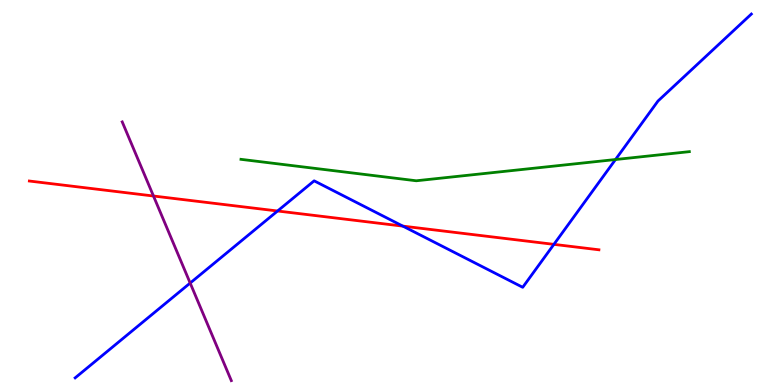[{'lines': ['blue', 'red'], 'intersections': [{'x': 3.58, 'y': 4.52}, {'x': 5.2, 'y': 4.13}, {'x': 7.15, 'y': 3.65}]}, {'lines': ['green', 'red'], 'intersections': []}, {'lines': ['purple', 'red'], 'intersections': [{'x': 1.98, 'y': 4.91}]}, {'lines': ['blue', 'green'], 'intersections': [{'x': 7.94, 'y': 5.86}]}, {'lines': ['blue', 'purple'], 'intersections': [{'x': 2.45, 'y': 2.65}]}, {'lines': ['green', 'purple'], 'intersections': []}]